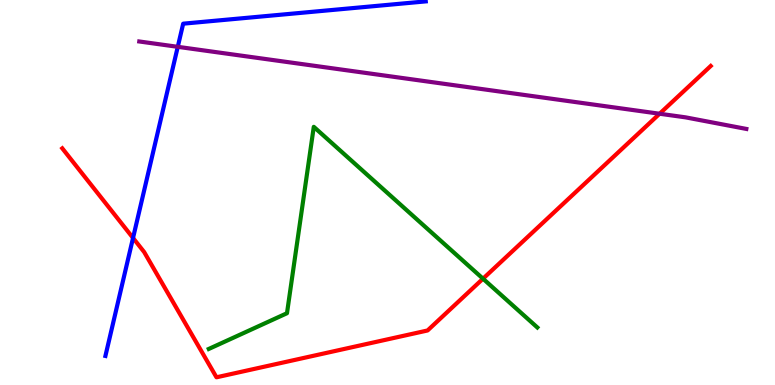[{'lines': ['blue', 'red'], 'intersections': [{'x': 1.72, 'y': 3.82}]}, {'lines': ['green', 'red'], 'intersections': [{'x': 6.23, 'y': 2.76}]}, {'lines': ['purple', 'red'], 'intersections': [{'x': 8.51, 'y': 7.05}]}, {'lines': ['blue', 'green'], 'intersections': []}, {'lines': ['blue', 'purple'], 'intersections': [{'x': 2.29, 'y': 8.78}]}, {'lines': ['green', 'purple'], 'intersections': []}]